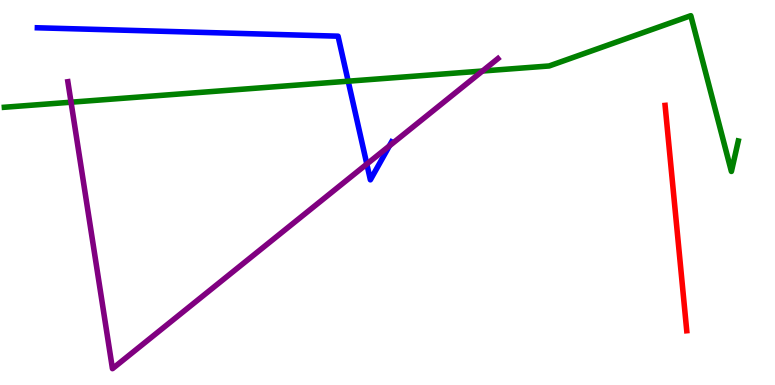[{'lines': ['blue', 'red'], 'intersections': []}, {'lines': ['green', 'red'], 'intersections': []}, {'lines': ['purple', 'red'], 'intersections': []}, {'lines': ['blue', 'green'], 'intersections': [{'x': 4.49, 'y': 7.89}]}, {'lines': ['blue', 'purple'], 'intersections': [{'x': 4.73, 'y': 5.74}, {'x': 5.02, 'y': 6.21}]}, {'lines': ['green', 'purple'], 'intersections': [{'x': 0.917, 'y': 7.35}, {'x': 6.23, 'y': 8.16}]}]